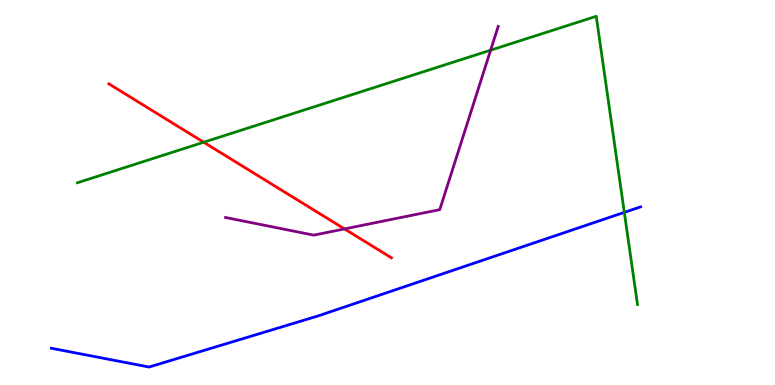[{'lines': ['blue', 'red'], 'intersections': []}, {'lines': ['green', 'red'], 'intersections': [{'x': 2.63, 'y': 6.31}]}, {'lines': ['purple', 'red'], 'intersections': [{'x': 4.45, 'y': 4.05}]}, {'lines': ['blue', 'green'], 'intersections': [{'x': 8.06, 'y': 4.48}]}, {'lines': ['blue', 'purple'], 'intersections': []}, {'lines': ['green', 'purple'], 'intersections': [{'x': 6.33, 'y': 8.7}]}]